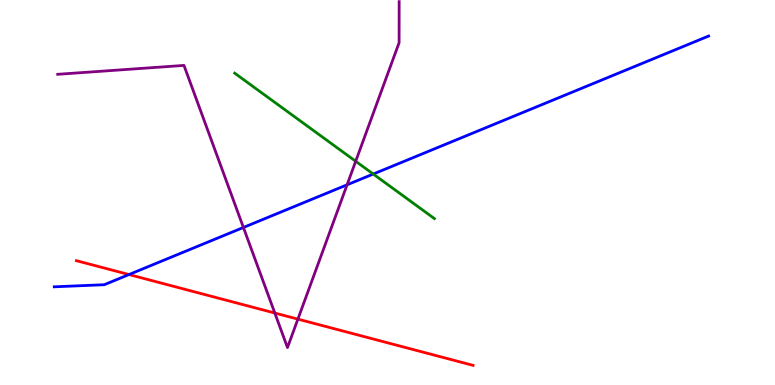[{'lines': ['blue', 'red'], 'intersections': [{'x': 1.66, 'y': 2.87}]}, {'lines': ['green', 'red'], 'intersections': []}, {'lines': ['purple', 'red'], 'intersections': [{'x': 3.55, 'y': 1.87}, {'x': 3.84, 'y': 1.71}]}, {'lines': ['blue', 'green'], 'intersections': [{'x': 4.82, 'y': 5.48}]}, {'lines': ['blue', 'purple'], 'intersections': [{'x': 3.14, 'y': 4.09}, {'x': 4.48, 'y': 5.2}]}, {'lines': ['green', 'purple'], 'intersections': [{'x': 4.59, 'y': 5.81}]}]